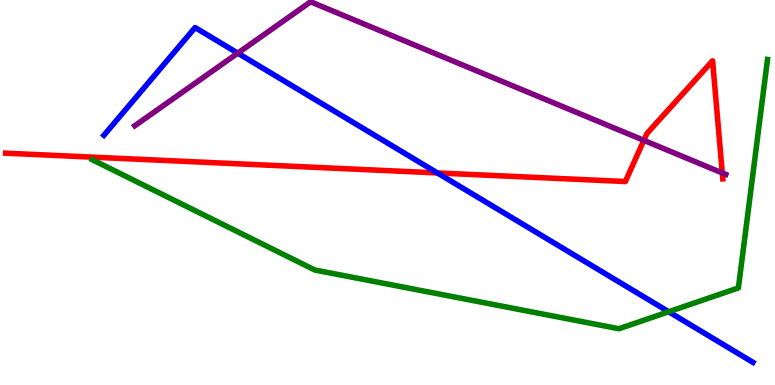[{'lines': ['blue', 'red'], 'intersections': [{'x': 5.64, 'y': 5.51}]}, {'lines': ['green', 'red'], 'intersections': []}, {'lines': ['purple', 'red'], 'intersections': [{'x': 8.31, 'y': 6.35}, {'x': 9.32, 'y': 5.51}]}, {'lines': ['blue', 'green'], 'intersections': [{'x': 8.63, 'y': 1.9}]}, {'lines': ['blue', 'purple'], 'intersections': [{'x': 3.07, 'y': 8.62}]}, {'lines': ['green', 'purple'], 'intersections': []}]